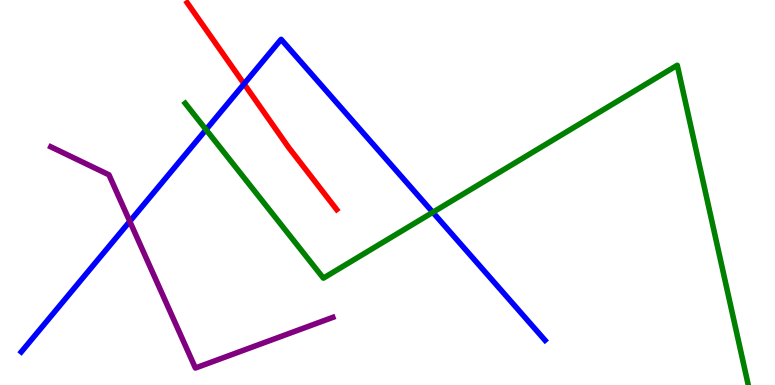[{'lines': ['blue', 'red'], 'intersections': [{'x': 3.15, 'y': 7.82}]}, {'lines': ['green', 'red'], 'intersections': []}, {'lines': ['purple', 'red'], 'intersections': []}, {'lines': ['blue', 'green'], 'intersections': [{'x': 2.66, 'y': 6.63}, {'x': 5.58, 'y': 4.49}]}, {'lines': ['blue', 'purple'], 'intersections': [{'x': 1.67, 'y': 4.25}]}, {'lines': ['green', 'purple'], 'intersections': []}]